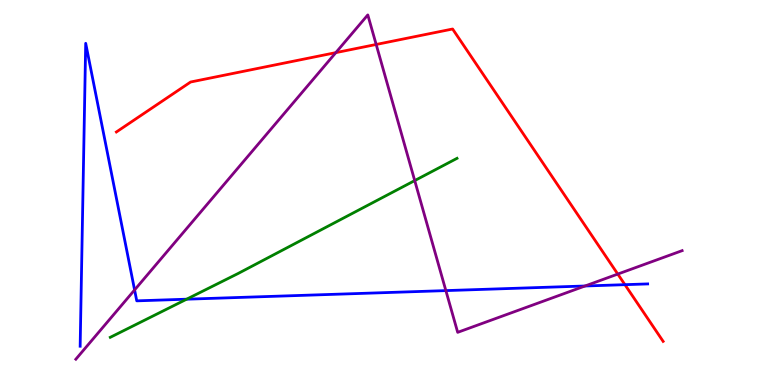[{'lines': ['blue', 'red'], 'intersections': [{'x': 8.06, 'y': 2.61}]}, {'lines': ['green', 'red'], 'intersections': []}, {'lines': ['purple', 'red'], 'intersections': [{'x': 4.33, 'y': 8.63}, {'x': 4.85, 'y': 8.84}, {'x': 7.97, 'y': 2.88}]}, {'lines': ['blue', 'green'], 'intersections': [{'x': 2.41, 'y': 2.23}]}, {'lines': ['blue', 'purple'], 'intersections': [{'x': 1.74, 'y': 2.47}, {'x': 5.75, 'y': 2.45}, {'x': 7.55, 'y': 2.57}]}, {'lines': ['green', 'purple'], 'intersections': [{'x': 5.35, 'y': 5.31}]}]